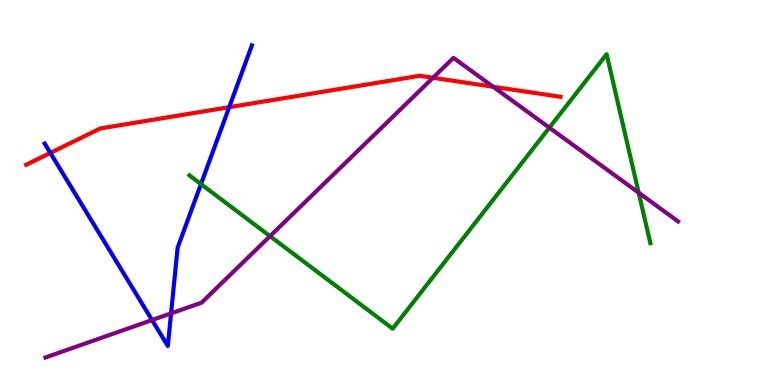[{'lines': ['blue', 'red'], 'intersections': [{'x': 0.65, 'y': 6.03}, {'x': 2.96, 'y': 7.22}]}, {'lines': ['green', 'red'], 'intersections': []}, {'lines': ['purple', 'red'], 'intersections': [{'x': 5.59, 'y': 7.98}, {'x': 6.36, 'y': 7.75}]}, {'lines': ['blue', 'green'], 'intersections': [{'x': 2.59, 'y': 5.22}]}, {'lines': ['blue', 'purple'], 'intersections': [{'x': 1.96, 'y': 1.69}, {'x': 2.21, 'y': 1.86}]}, {'lines': ['green', 'purple'], 'intersections': [{'x': 3.48, 'y': 3.87}, {'x': 7.09, 'y': 6.68}, {'x': 8.24, 'y': 4.99}]}]